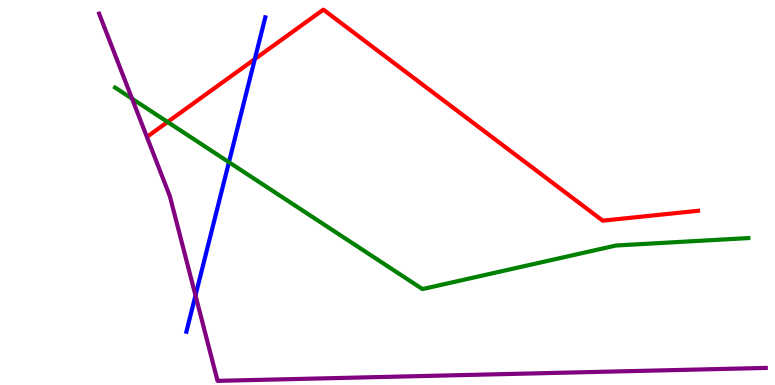[{'lines': ['blue', 'red'], 'intersections': [{'x': 3.29, 'y': 8.47}]}, {'lines': ['green', 'red'], 'intersections': [{'x': 2.16, 'y': 6.83}]}, {'lines': ['purple', 'red'], 'intersections': []}, {'lines': ['blue', 'green'], 'intersections': [{'x': 2.95, 'y': 5.79}]}, {'lines': ['blue', 'purple'], 'intersections': [{'x': 2.52, 'y': 2.33}]}, {'lines': ['green', 'purple'], 'intersections': [{'x': 1.7, 'y': 7.44}]}]